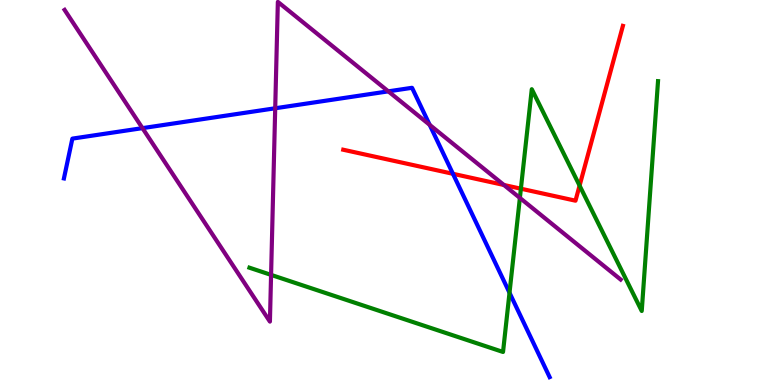[{'lines': ['blue', 'red'], 'intersections': [{'x': 5.84, 'y': 5.49}]}, {'lines': ['green', 'red'], 'intersections': [{'x': 6.72, 'y': 5.1}, {'x': 7.48, 'y': 5.18}]}, {'lines': ['purple', 'red'], 'intersections': [{'x': 6.5, 'y': 5.2}]}, {'lines': ['blue', 'green'], 'intersections': [{'x': 6.57, 'y': 2.4}]}, {'lines': ['blue', 'purple'], 'intersections': [{'x': 1.84, 'y': 6.67}, {'x': 3.55, 'y': 7.19}, {'x': 5.01, 'y': 7.63}, {'x': 5.54, 'y': 6.76}]}, {'lines': ['green', 'purple'], 'intersections': [{'x': 3.5, 'y': 2.86}, {'x': 6.71, 'y': 4.86}]}]